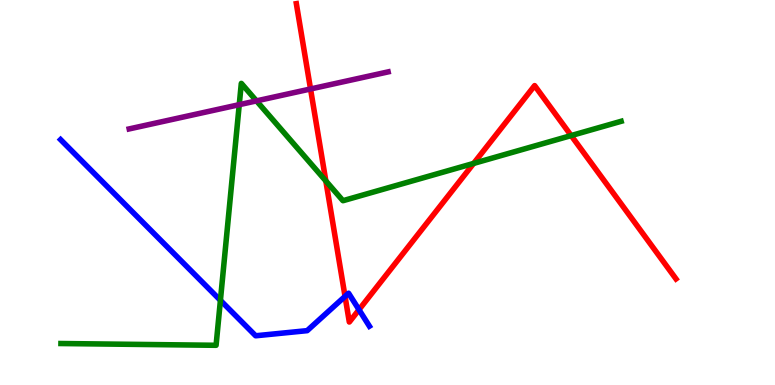[{'lines': ['blue', 'red'], 'intersections': [{'x': 4.45, 'y': 2.3}, {'x': 4.63, 'y': 1.96}]}, {'lines': ['green', 'red'], 'intersections': [{'x': 4.2, 'y': 5.3}, {'x': 6.11, 'y': 5.76}, {'x': 7.37, 'y': 6.48}]}, {'lines': ['purple', 'red'], 'intersections': [{'x': 4.01, 'y': 7.69}]}, {'lines': ['blue', 'green'], 'intersections': [{'x': 2.84, 'y': 2.2}]}, {'lines': ['blue', 'purple'], 'intersections': []}, {'lines': ['green', 'purple'], 'intersections': [{'x': 3.09, 'y': 7.28}, {'x': 3.31, 'y': 7.38}]}]